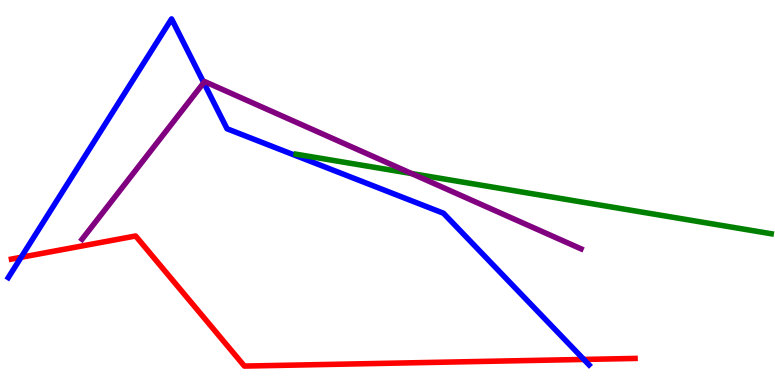[{'lines': ['blue', 'red'], 'intersections': [{'x': 0.272, 'y': 3.32}, {'x': 7.53, 'y': 0.664}]}, {'lines': ['green', 'red'], 'intersections': []}, {'lines': ['purple', 'red'], 'intersections': []}, {'lines': ['blue', 'green'], 'intersections': []}, {'lines': ['blue', 'purple'], 'intersections': [{'x': 2.63, 'y': 7.85}]}, {'lines': ['green', 'purple'], 'intersections': [{'x': 5.31, 'y': 5.49}]}]